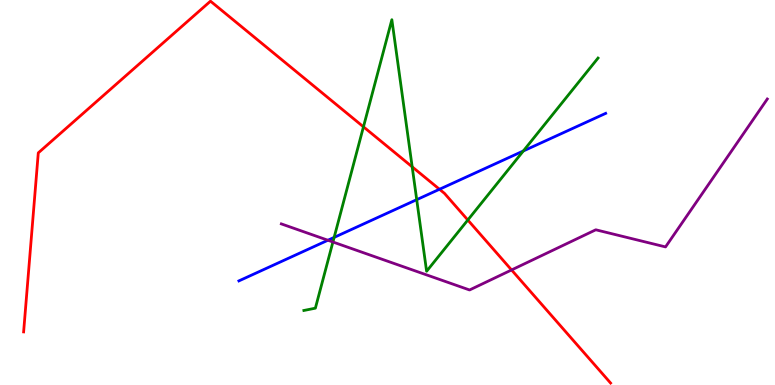[{'lines': ['blue', 'red'], 'intersections': [{'x': 5.67, 'y': 5.08}]}, {'lines': ['green', 'red'], 'intersections': [{'x': 4.69, 'y': 6.71}, {'x': 5.32, 'y': 5.67}, {'x': 6.04, 'y': 4.29}]}, {'lines': ['purple', 'red'], 'intersections': [{'x': 6.6, 'y': 2.99}]}, {'lines': ['blue', 'green'], 'intersections': [{'x': 4.31, 'y': 3.83}, {'x': 5.38, 'y': 4.81}, {'x': 6.75, 'y': 6.08}]}, {'lines': ['blue', 'purple'], 'intersections': [{'x': 4.23, 'y': 3.76}]}, {'lines': ['green', 'purple'], 'intersections': [{'x': 4.3, 'y': 3.71}]}]